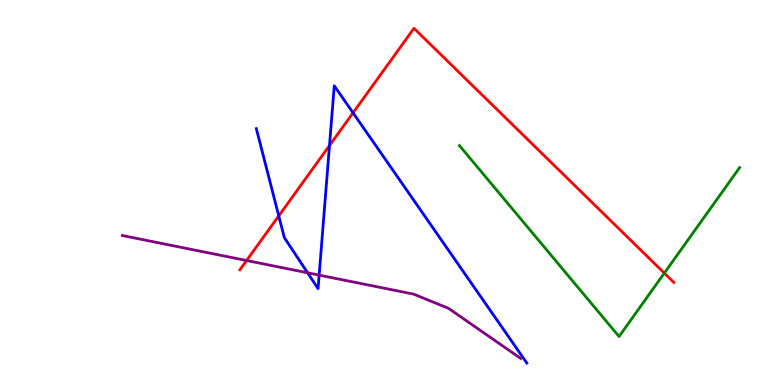[{'lines': ['blue', 'red'], 'intersections': [{'x': 3.6, 'y': 4.39}, {'x': 4.25, 'y': 6.22}, {'x': 4.56, 'y': 7.07}]}, {'lines': ['green', 'red'], 'intersections': [{'x': 8.57, 'y': 2.91}]}, {'lines': ['purple', 'red'], 'intersections': [{'x': 3.18, 'y': 3.23}]}, {'lines': ['blue', 'green'], 'intersections': []}, {'lines': ['blue', 'purple'], 'intersections': [{'x': 3.97, 'y': 2.91}, {'x': 4.12, 'y': 2.85}]}, {'lines': ['green', 'purple'], 'intersections': []}]